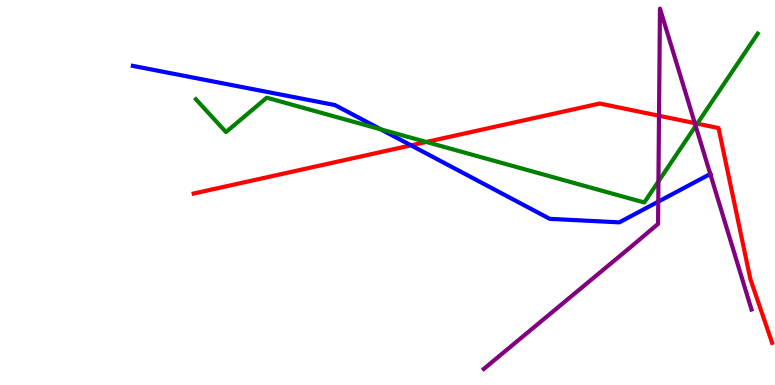[{'lines': ['blue', 'red'], 'intersections': [{'x': 5.3, 'y': 6.22}]}, {'lines': ['green', 'red'], 'intersections': [{'x': 5.5, 'y': 6.31}, {'x': 9.0, 'y': 6.79}]}, {'lines': ['purple', 'red'], 'intersections': [{'x': 8.5, 'y': 6.99}, {'x': 8.97, 'y': 6.8}]}, {'lines': ['blue', 'green'], 'intersections': [{'x': 4.91, 'y': 6.64}]}, {'lines': ['blue', 'purple'], 'intersections': [{'x': 8.49, 'y': 4.76}, {'x': 9.16, 'y': 5.48}]}, {'lines': ['green', 'purple'], 'intersections': [{'x': 8.5, 'y': 5.29}, {'x': 8.98, 'y': 6.73}]}]